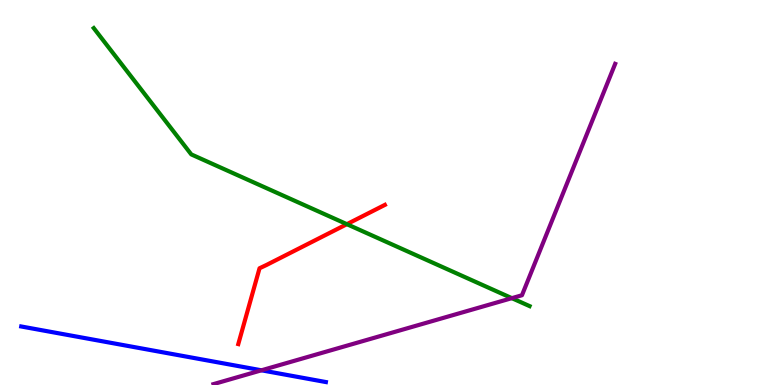[{'lines': ['blue', 'red'], 'intersections': []}, {'lines': ['green', 'red'], 'intersections': [{'x': 4.48, 'y': 4.18}]}, {'lines': ['purple', 'red'], 'intersections': []}, {'lines': ['blue', 'green'], 'intersections': []}, {'lines': ['blue', 'purple'], 'intersections': [{'x': 3.37, 'y': 0.382}]}, {'lines': ['green', 'purple'], 'intersections': [{'x': 6.6, 'y': 2.26}]}]